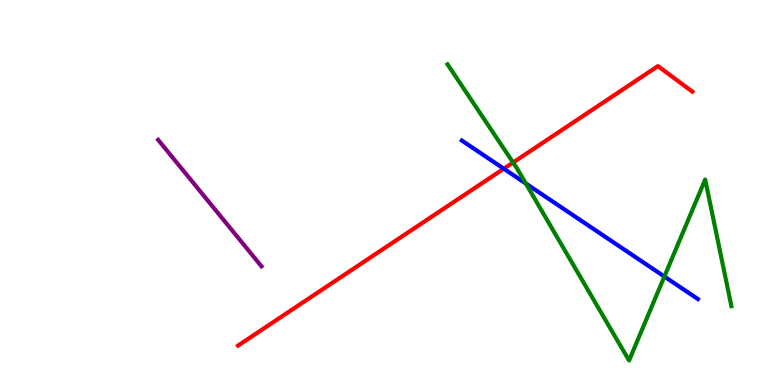[{'lines': ['blue', 'red'], 'intersections': [{'x': 6.5, 'y': 5.62}]}, {'lines': ['green', 'red'], 'intersections': [{'x': 6.62, 'y': 5.78}]}, {'lines': ['purple', 'red'], 'intersections': []}, {'lines': ['blue', 'green'], 'intersections': [{'x': 6.78, 'y': 5.23}, {'x': 8.57, 'y': 2.82}]}, {'lines': ['blue', 'purple'], 'intersections': []}, {'lines': ['green', 'purple'], 'intersections': []}]